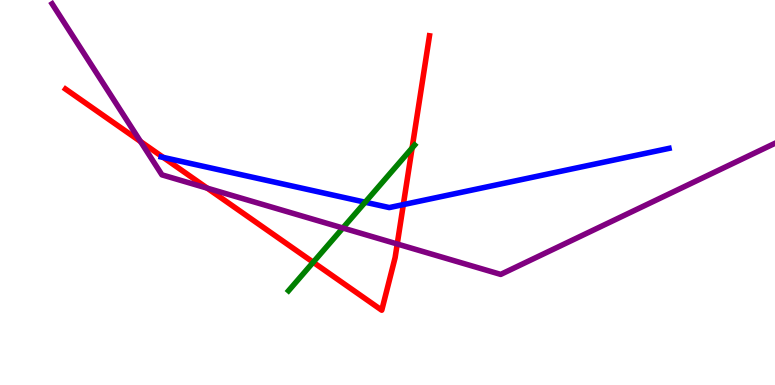[{'lines': ['blue', 'red'], 'intersections': [{'x': 2.11, 'y': 5.91}, {'x': 5.2, 'y': 4.69}]}, {'lines': ['green', 'red'], 'intersections': [{'x': 4.04, 'y': 3.19}, {'x': 5.32, 'y': 6.16}]}, {'lines': ['purple', 'red'], 'intersections': [{'x': 1.81, 'y': 6.32}, {'x': 2.67, 'y': 5.11}, {'x': 5.13, 'y': 3.66}]}, {'lines': ['blue', 'green'], 'intersections': [{'x': 4.71, 'y': 4.75}]}, {'lines': ['blue', 'purple'], 'intersections': []}, {'lines': ['green', 'purple'], 'intersections': [{'x': 4.42, 'y': 4.08}]}]